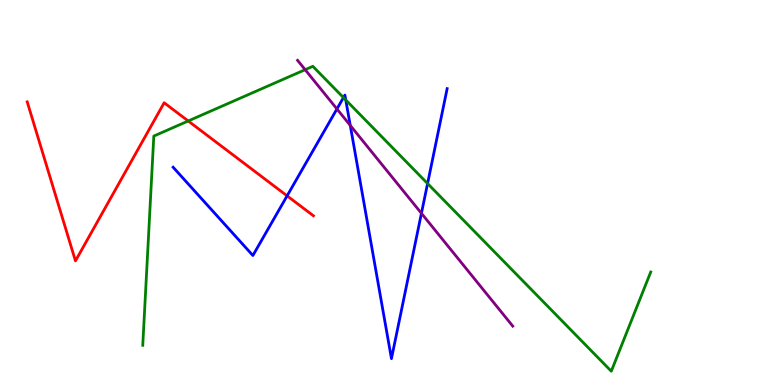[{'lines': ['blue', 'red'], 'intersections': [{'x': 3.7, 'y': 4.91}]}, {'lines': ['green', 'red'], 'intersections': [{'x': 2.43, 'y': 6.86}]}, {'lines': ['purple', 'red'], 'intersections': []}, {'lines': ['blue', 'green'], 'intersections': [{'x': 4.43, 'y': 7.47}, {'x': 4.46, 'y': 7.4}, {'x': 5.52, 'y': 5.23}]}, {'lines': ['blue', 'purple'], 'intersections': [{'x': 4.35, 'y': 7.17}, {'x': 4.52, 'y': 6.74}, {'x': 5.44, 'y': 4.46}]}, {'lines': ['green', 'purple'], 'intersections': [{'x': 3.94, 'y': 8.19}]}]